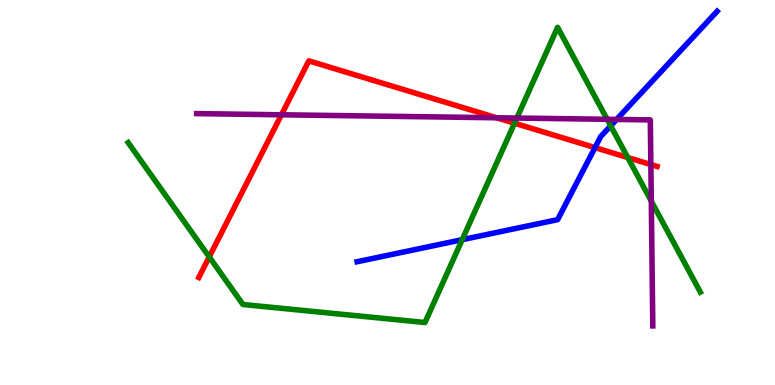[{'lines': ['blue', 'red'], 'intersections': [{'x': 7.68, 'y': 6.17}]}, {'lines': ['green', 'red'], 'intersections': [{'x': 2.7, 'y': 3.33}, {'x': 6.64, 'y': 6.8}, {'x': 8.1, 'y': 5.91}]}, {'lines': ['purple', 'red'], 'intersections': [{'x': 3.63, 'y': 7.02}, {'x': 6.41, 'y': 6.94}, {'x': 8.4, 'y': 5.73}]}, {'lines': ['blue', 'green'], 'intersections': [{'x': 5.96, 'y': 3.77}, {'x': 7.88, 'y': 6.73}]}, {'lines': ['blue', 'purple'], 'intersections': [{'x': 7.96, 'y': 6.9}]}, {'lines': ['green', 'purple'], 'intersections': [{'x': 6.67, 'y': 6.93}, {'x': 7.83, 'y': 6.9}, {'x': 8.4, 'y': 4.78}]}]